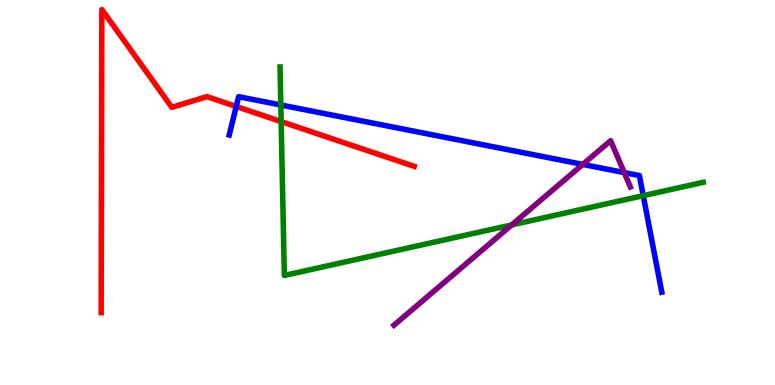[{'lines': ['blue', 'red'], 'intersections': [{'x': 3.05, 'y': 7.23}]}, {'lines': ['green', 'red'], 'intersections': [{'x': 3.63, 'y': 6.84}]}, {'lines': ['purple', 'red'], 'intersections': []}, {'lines': ['blue', 'green'], 'intersections': [{'x': 3.62, 'y': 7.27}, {'x': 8.3, 'y': 4.92}]}, {'lines': ['blue', 'purple'], 'intersections': [{'x': 7.52, 'y': 5.73}, {'x': 8.05, 'y': 5.52}]}, {'lines': ['green', 'purple'], 'intersections': [{'x': 6.6, 'y': 4.16}]}]